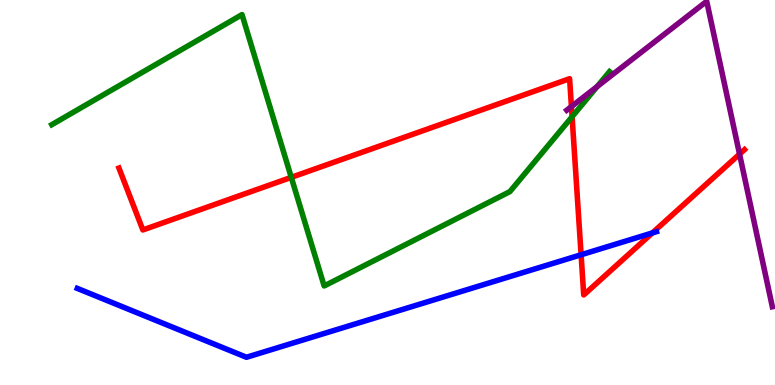[{'lines': ['blue', 'red'], 'intersections': [{'x': 7.5, 'y': 3.38}, {'x': 8.42, 'y': 3.95}]}, {'lines': ['green', 'red'], 'intersections': [{'x': 3.76, 'y': 5.39}, {'x': 7.38, 'y': 6.97}]}, {'lines': ['purple', 'red'], 'intersections': [{'x': 7.37, 'y': 7.23}, {'x': 9.54, 'y': 6.0}]}, {'lines': ['blue', 'green'], 'intersections': []}, {'lines': ['blue', 'purple'], 'intersections': []}, {'lines': ['green', 'purple'], 'intersections': [{'x': 7.71, 'y': 7.75}]}]